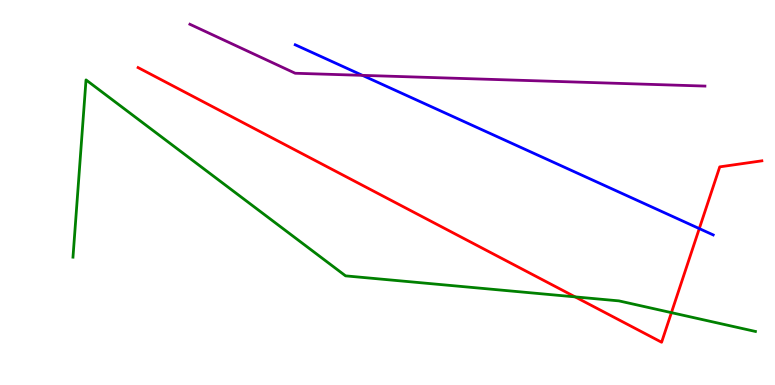[{'lines': ['blue', 'red'], 'intersections': [{'x': 9.02, 'y': 4.06}]}, {'lines': ['green', 'red'], 'intersections': [{'x': 7.42, 'y': 2.29}, {'x': 8.66, 'y': 1.88}]}, {'lines': ['purple', 'red'], 'intersections': []}, {'lines': ['blue', 'green'], 'intersections': []}, {'lines': ['blue', 'purple'], 'intersections': [{'x': 4.68, 'y': 8.04}]}, {'lines': ['green', 'purple'], 'intersections': []}]